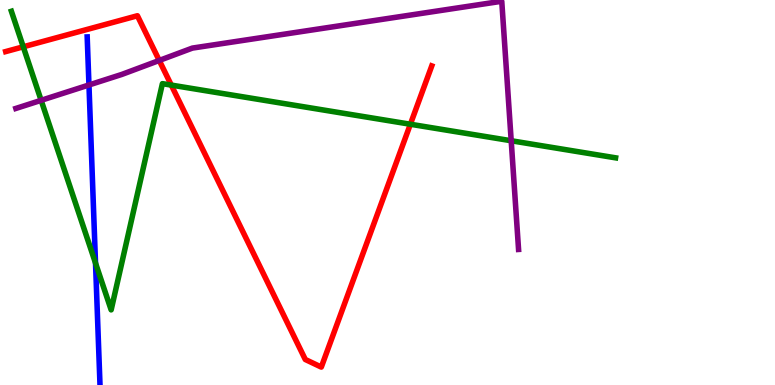[{'lines': ['blue', 'red'], 'intersections': []}, {'lines': ['green', 'red'], 'intersections': [{'x': 0.3, 'y': 8.78}, {'x': 2.21, 'y': 7.79}, {'x': 5.3, 'y': 6.77}]}, {'lines': ['purple', 'red'], 'intersections': [{'x': 2.05, 'y': 8.43}]}, {'lines': ['blue', 'green'], 'intersections': [{'x': 1.23, 'y': 3.17}]}, {'lines': ['blue', 'purple'], 'intersections': [{'x': 1.15, 'y': 7.79}]}, {'lines': ['green', 'purple'], 'intersections': [{'x': 0.531, 'y': 7.39}, {'x': 6.6, 'y': 6.34}]}]